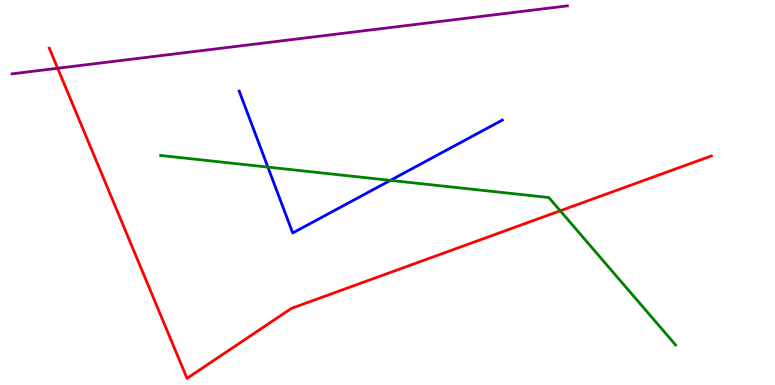[{'lines': ['blue', 'red'], 'intersections': []}, {'lines': ['green', 'red'], 'intersections': [{'x': 7.23, 'y': 4.52}]}, {'lines': ['purple', 'red'], 'intersections': [{'x': 0.744, 'y': 8.23}]}, {'lines': ['blue', 'green'], 'intersections': [{'x': 3.46, 'y': 5.66}, {'x': 5.04, 'y': 5.32}]}, {'lines': ['blue', 'purple'], 'intersections': []}, {'lines': ['green', 'purple'], 'intersections': []}]